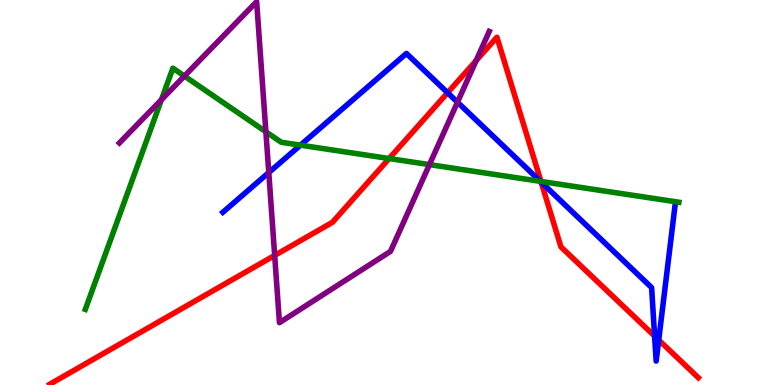[{'lines': ['blue', 'red'], 'intersections': [{'x': 5.78, 'y': 7.59}, {'x': 6.98, 'y': 5.27}, {'x': 8.45, 'y': 1.27}, {'x': 8.5, 'y': 1.17}]}, {'lines': ['green', 'red'], 'intersections': [{'x': 5.02, 'y': 5.88}, {'x': 6.98, 'y': 5.29}]}, {'lines': ['purple', 'red'], 'intersections': [{'x': 3.54, 'y': 3.37}, {'x': 6.14, 'y': 8.43}]}, {'lines': ['blue', 'green'], 'intersections': [{'x': 3.88, 'y': 6.23}, {'x': 6.97, 'y': 5.29}]}, {'lines': ['blue', 'purple'], 'intersections': [{'x': 3.47, 'y': 5.52}, {'x': 5.9, 'y': 7.35}]}, {'lines': ['green', 'purple'], 'intersections': [{'x': 2.08, 'y': 7.41}, {'x': 2.38, 'y': 8.02}, {'x': 3.43, 'y': 6.58}, {'x': 5.54, 'y': 5.72}]}]